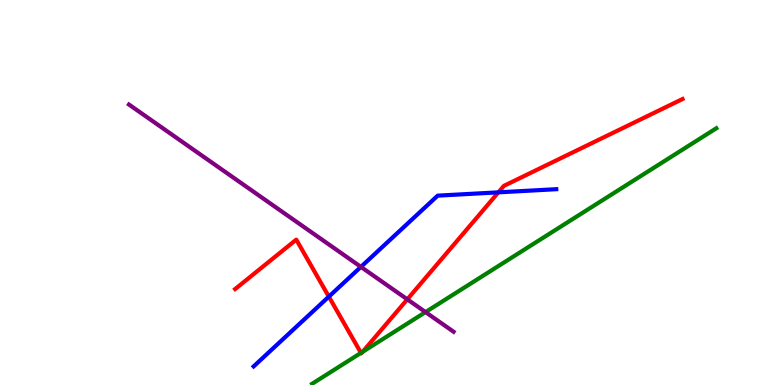[{'lines': ['blue', 'red'], 'intersections': [{'x': 4.24, 'y': 2.3}, {'x': 6.43, 'y': 5.0}]}, {'lines': ['green', 'red'], 'intersections': [{'x': 4.66, 'y': 0.834}, {'x': 4.68, 'y': 0.86}]}, {'lines': ['purple', 'red'], 'intersections': [{'x': 5.26, 'y': 2.22}]}, {'lines': ['blue', 'green'], 'intersections': []}, {'lines': ['blue', 'purple'], 'intersections': [{'x': 4.66, 'y': 3.07}]}, {'lines': ['green', 'purple'], 'intersections': [{'x': 5.49, 'y': 1.89}]}]